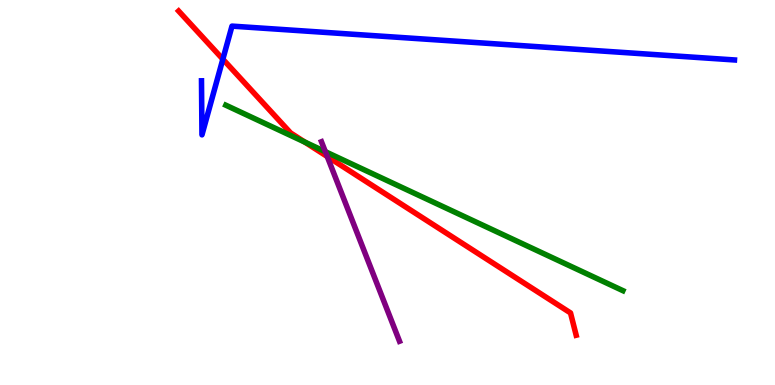[{'lines': ['blue', 'red'], 'intersections': [{'x': 2.88, 'y': 8.46}]}, {'lines': ['green', 'red'], 'intersections': [{'x': 3.93, 'y': 6.31}]}, {'lines': ['purple', 'red'], 'intersections': [{'x': 4.22, 'y': 5.93}]}, {'lines': ['blue', 'green'], 'intersections': []}, {'lines': ['blue', 'purple'], 'intersections': []}, {'lines': ['green', 'purple'], 'intersections': [{'x': 4.2, 'y': 6.06}]}]